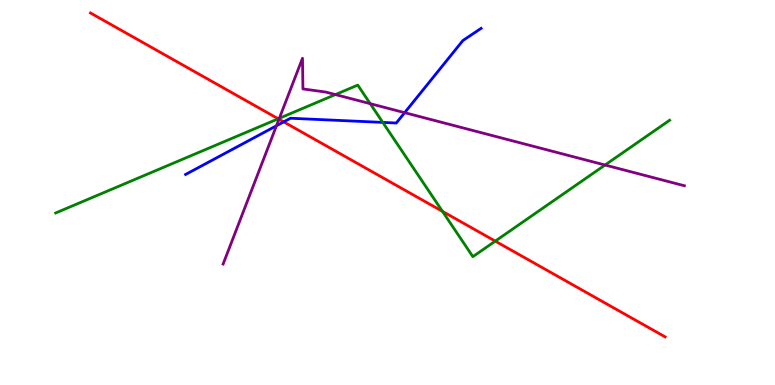[{'lines': ['blue', 'red'], 'intersections': [{'x': 3.66, 'y': 6.83}]}, {'lines': ['green', 'red'], 'intersections': [{'x': 3.59, 'y': 6.91}, {'x': 5.71, 'y': 4.51}, {'x': 6.39, 'y': 3.74}]}, {'lines': ['purple', 'red'], 'intersections': [{'x': 3.6, 'y': 6.9}]}, {'lines': ['blue', 'green'], 'intersections': [{'x': 4.94, 'y': 6.82}]}, {'lines': ['blue', 'purple'], 'intersections': [{'x': 3.57, 'y': 6.73}, {'x': 5.22, 'y': 7.07}]}, {'lines': ['green', 'purple'], 'intersections': [{'x': 3.6, 'y': 6.93}, {'x': 4.33, 'y': 7.54}, {'x': 4.78, 'y': 7.31}, {'x': 7.81, 'y': 5.71}]}]